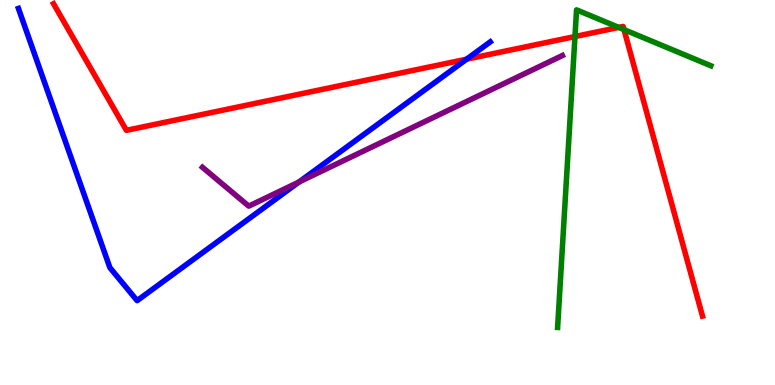[{'lines': ['blue', 'red'], 'intersections': [{'x': 6.02, 'y': 8.46}]}, {'lines': ['green', 'red'], 'intersections': [{'x': 7.42, 'y': 9.05}, {'x': 7.98, 'y': 9.29}, {'x': 8.05, 'y': 9.23}]}, {'lines': ['purple', 'red'], 'intersections': []}, {'lines': ['blue', 'green'], 'intersections': []}, {'lines': ['blue', 'purple'], 'intersections': [{'x': 3.86, 'y': 5.27}]}, {'lines': ['green', 'purple'], 'intersections': []}]